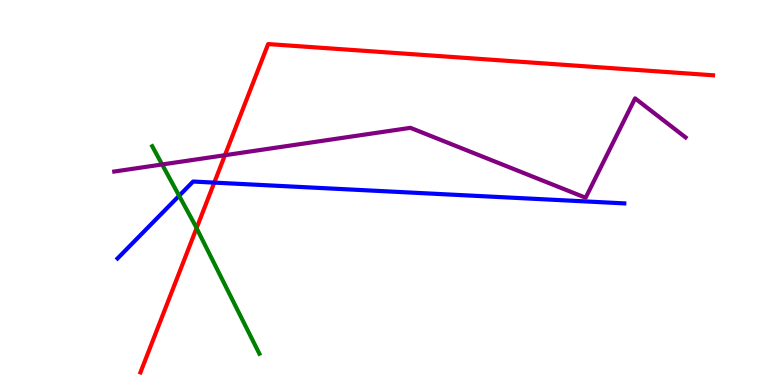[{'lines': ['blue', 'red'], 'intersections': [{'x': 2.76, 'y': 5.26}]}, {'lines': ['green', 'red'], 'intersections': [{'x': 2.54, 'y': 4.07}]}, {'lines': ['purple', 'red'], 'intersections': [{'x': 2.9, 'y': 5.97}]}, {'lines': ['blue', 'green'], 'intersections': [{'x': 2.31, 'y': 4.92}]}, {'lines': ['blue', 'purple'], 'intersections': []}, {'lines': ['green', 'purple'], 'intersections': [{'x': 2.09, 'y': 5.73}]}]